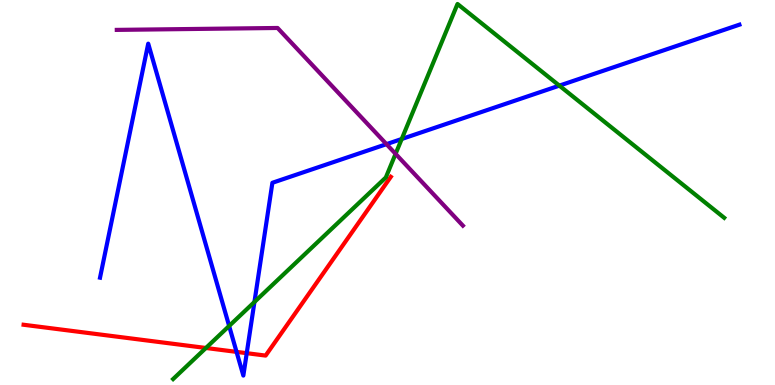[{'lines': ['blue', 'red'], 'intersections': [{'x': 3.05, 'y': 0.86}, {'x': 3.18, 'y': 0.827}]}, {'lines': ['green', 'red'], 'intersections': [{'x': 2.66, 'y': 0.962}]}, {'lines': ['purple', 'red'], 'intersections': []}, {'lines': ['blue', 'green'], 'intersections': [{'x': 2.96, 'y': 1.53}, {'x': 3.28, 'y': 2.16}, {'x': 5.18, 'y': 6.39}, {'x': 7.22, 'y': 7.78}]}, {'lines': ['blue', 'purple'], 'intersections': [{'x': 4.99, 'y': 6.26}]}, {'lines': ['green', 'purple'], 'intersections': [{'x': 5.1, 'y': 6.0}]}]